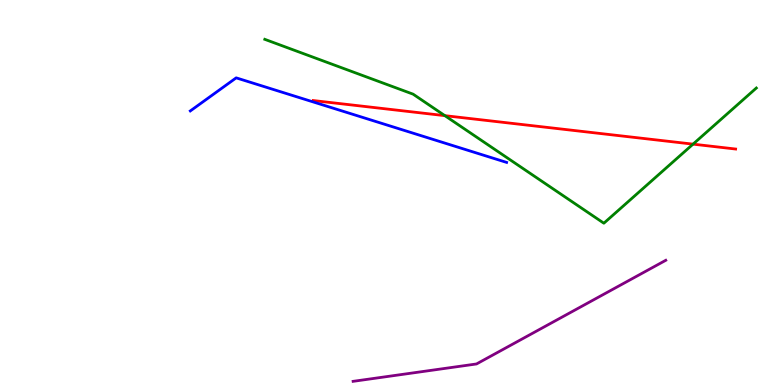[{'lines': ['blue', 'red'], 'intersections': []}, {'lines': ['green', 'red'], 'intersections': [{'x': 5.74, 'y': 7.0}, {'x': 8.94, 'y': 6.26}]}, {'lines': ['purple', 'red'], 'intersections': []}, {'lines': ['blue', 'green'], 'intersections': []}, {'lines': ['blue', 'purple'], 'intersections': []}, {'lines': ['green', 'purple'], 'intersections': []}]